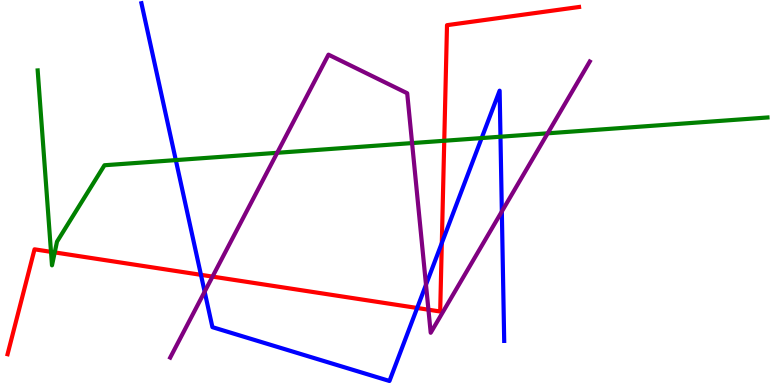[{'lines': ['blue', 'red'], 'intersections': [{'x': 2.59, 'y': 2.86}, {'x': 5.38, 'y': 2.0}, {'x': 5.7, 'y': 3.69}]}, {'lines': ['green', 'red'], 'intersections': [{'x': 0.658, 'y': 3.46}, {'x': 0.706, 'y': 3.44}, {'x': 5.73, 'y': 6.34}]}, {'lines': ['purple', 'red'], 'intersections': [{'x': 2.74, 'y': 2.82}, {'x': 5.53, 'y': 1.96}]}, {'lines': ['blue', 'green'], 'intersections': [{'x': 2.27, 'y': 5.84}, {'x': 6.21, 'y': 6.41}, {'x': 6.46, 'y': 6.45}]}, {'lines': ['blue', 'purple'], 'intersections': [{'x': 2.64, 'y': 2.42}, {'x': 5.5, 'y': 2.6}, {'x': 6.48, 'y': 4.51}]}, {'lines': ['green', 'purple'], 'intersections': [{'x': 3.58, 'y': 6.03}, {'x': 5.32, 'y': 6.28}, {'x': 7.07, 'y': 6.54}]}]